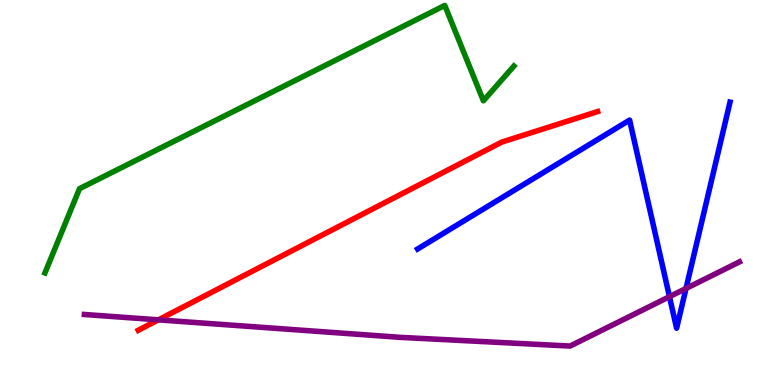[{'lines': ['blue', 'red'], 'intersections': []}, {'lines': ['green', 'red'], 'intersections': []}, {'lines': ['purple', 'red'], 'intersections': [{'x': 2.04, 'y': 1.69}]}, {'lines': ['blue', 'green'], 'intersections': []}, {'lines': ['blue', 'purple'], 'intersections': [{'x': 8.64, 'y': 2.29}, {'x': 8.85, 'y': 2.51}]}, {'lines': ['green', 'purple'], 'intersections': []}]